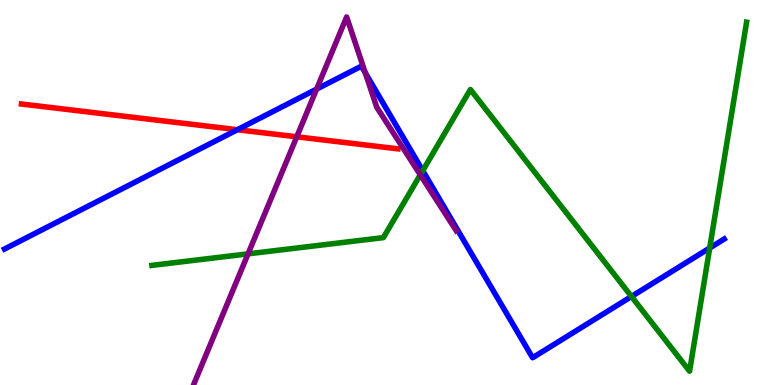[{'lines': ['blue', 'red'], 'intersections': [{'x': 3.06, 'y': 6.63}]}, {'lines': ['green', 'red'], 'intersections': []}, {'lines': ['purple', 'red'], 'intersections': [{'x': 3.83, 'y': 6.45}]}, {'lines': ['blue', 'green'], 'intersections': [{'x': 5.45, 'y': 5.57}, {'x': 8.15, 'y': 2.3}, {'x': 9.16, 'y': 3.56}]}, {'lines': ['blue', 'purple'], 'intersections': [{'x': 4.09, 'y': 7.69}, {'x': 4.71, 'y': 8.11}]}, {'lines': ['green', 'purple'], 'intersections': [{'x': 3.2, 'y': 3.41}, {'x': 5.42, 'y': 5.46}]}]